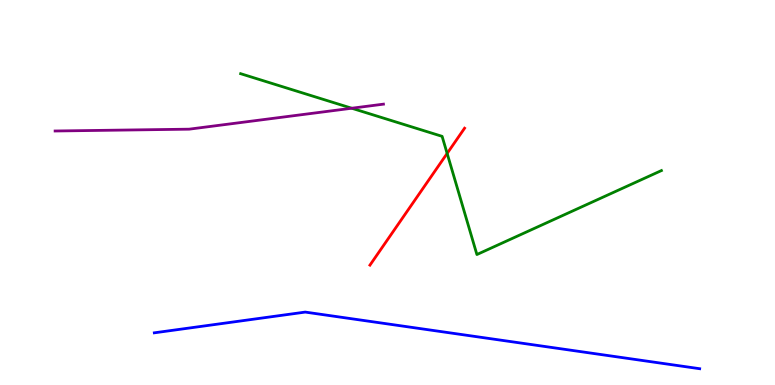[{'lines': ['blue', 'red'], 'intersections': []}, {'lines': ['green', 'red'], 'intersections': [{'x': 5.77, 'y': 6.01}]}, {'lines': ['purple', 'red'], 'intersections': []}, {'lines': ['blue', 'green'], 'intersections': []}, {'lines': ['blue', 'purple'], 'intersections': []}, {'lines': ['green', 'purple'], 'intersections': [{'x': 4.54, 'y': 7.19}]}]